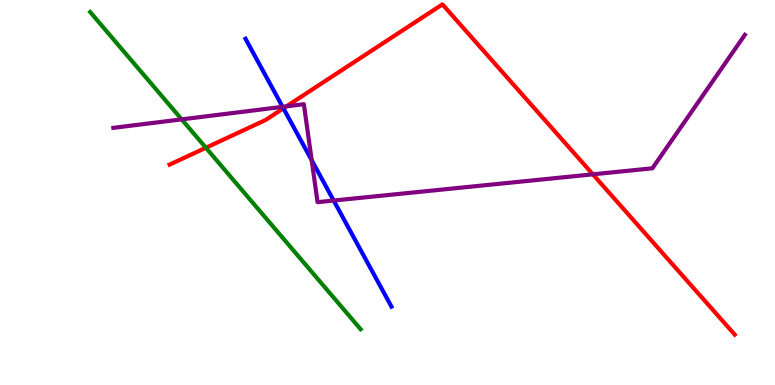[{'lines': ['blue', 'red'], 'intersections': [{'x': 3.66, 'y': 7.19}]}, {'lines': ['green', 'red'], 'intersections': [{'x': 2.66, 'y': 6.16}]}, {'lines': ['purple', 'red'], 'intersections': [{'x': 3.7, 'y': 7.24}, {'x': 7.65, 'y': 5.47}]}, {'lines': ['blue', 'green'], 'intersections': []}, {'lines': ['blue', 'purple'], 'intersections': [{'x': 3.65, 'y': 7.23}, {'x': 4.02, 'y': 5.84}, {'x': 4.31, 'y': 4.79}]}, {'lines': ['green', 'purple'], 'intersections': [{'x': 2.34, 'y': 6.9}]}]